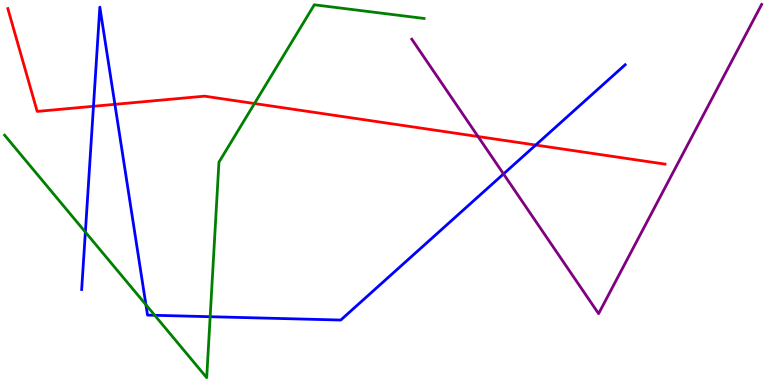[{'lines': ['blue', 'red'], 'intersections': [{'x': 1.21, 'y': 7.24}, {'x': 1.48, 'y': 7.29}, {'x': 6.91, 'y': 6.23}]}, {'lines': ['green', 'red'], 'intersections': [{'x': 3.28, 'y': 7.31}]}, {'lines': ['purple', 'red'], 'intersections': [{'x': 6.17, 'y': 6.45}]}, {'lines': ['blue', 'green'], 'intersections': [{'x': 1.1, 'y': 3.97}, {'x': 1.88, 'y': 2.08}, {'x': 2.0, 'y': 1.81}, {'x': 2.71, 'y': 1.77}]}, {'lines': ['blue', 'purple'], 'intersections': [{'x': 6.5, 'y': 5.48}]}, {'lines': ['green', 'purple'], 'intersections': []}]